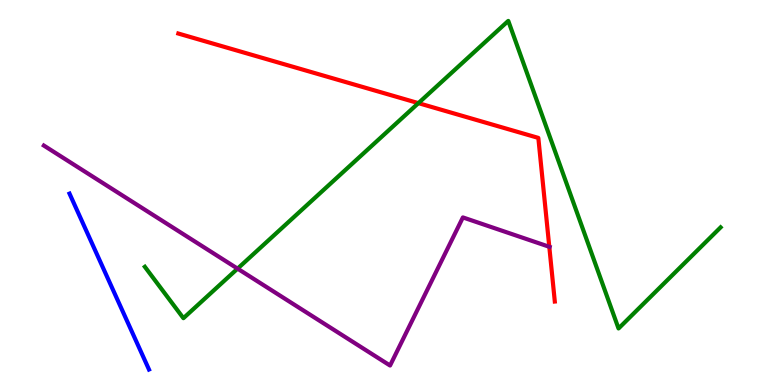[{'lines': ['blue', 'red'], 'intersections': []}, {'lines': ['green', 'red'], 'intersections': [{'x': 5.4, 'y': 7.32}]}, {'lines': ['purple', 'red'], 'intersections': [{'x': 7.09, 'y': 3.59}]}, {'lines': ['blue', 'green'], 'intersections': []}, {'lines': ['blue', 'purple'], 'intersections': []}, {'lines': ['green', 'purple'], 'intersections': [{'x': 3.07, 'y': 3.02}]}]